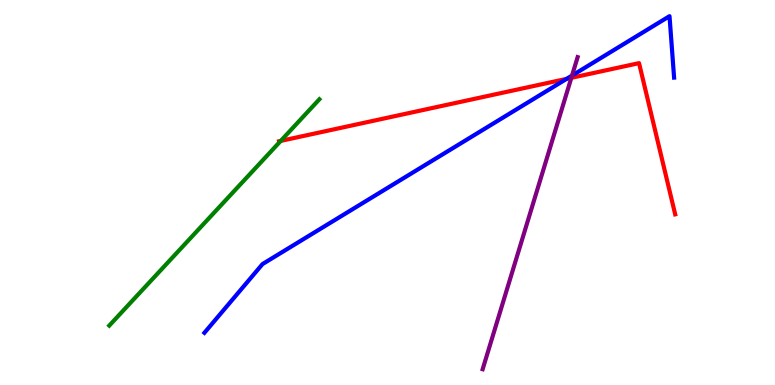[{'lines': ['blue', 'red'], 'intersections': [{'x': 7.31, 'y': 7.95}]}, {'lines': ['green', 'red'], 'intersections': [{'x': 3.62, 'y': 6.34}]}, {'lines': ['purple', 'red'], 'intersections': [{'x': 7.37, 'y': 7.98}]}, {'lines': ['blue', 'green'], 'intersections': []}, {'lines': ['blue', 'purple'], 'intersections': [{'x': 7.38, 'y': 8.04}]}, {'lines': ['green', 'purple'], 'intersections': []}]